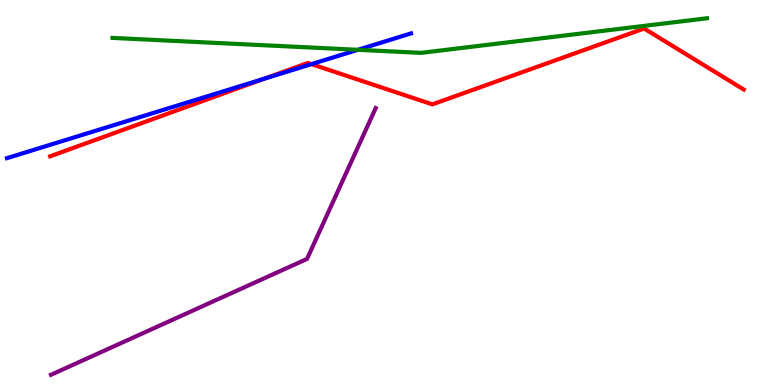[{'lines': ['blue', 'red'], 'intersections': [{'x': 3.41, 'y': 7.96}, {'x': 4.02, 'y': 8.33}]}, {'lines': ['green', 'red'], 'intersections': []}, {'lines': ['purple', 'red'], 'intersections': []}, {'lines': ['blue', 'green'], 'intersections': [{'x': 4.62, 'y': 8.71}]}, {'lines': ['blue', 'purple'], 'intersections': []}, {'lines': ['green', 'purple'], 'intersections': []}]